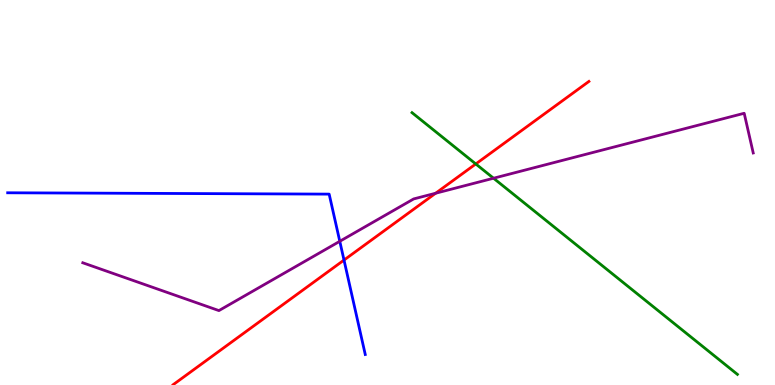[{'lines': ['blue', 'red'], 'intersections': [{'x': 4.44, 'y': 3.24}]}, {'lines': ['green', 'red'], 'intersections': [{'x': 6.14, 'y': 5.74}]}, {'lines': ['purple', 'red'], 'intersections': [{'x': 5.62, 'y': 4.98}]}, {'lines': ['blue', 'green'], 'intersections': []}, {'lines': ['blue', 'purple'], 'intersections': [{'x': 4.38, 'y': 3.73}]}, {'lines': ['green', 'purple'], 'intersections': [{'x': 6.37, 'y': 5.37}]}]